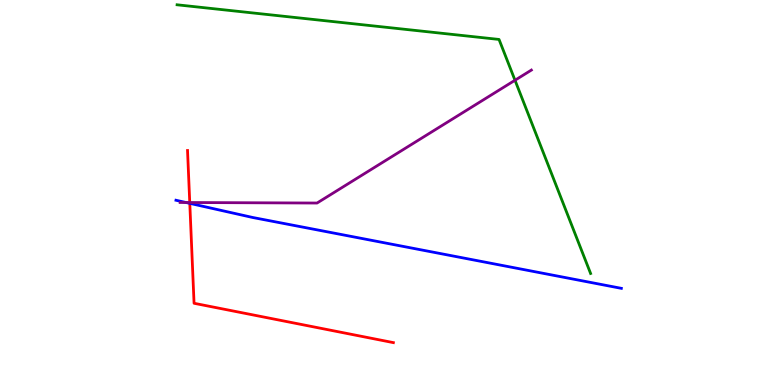[{'lines': ['blue', 'red'], 'intersections': [{'x': 2.45, 'y': 4.72}]}, {'lines': ['green', 'red'], 'intersections': []}, {'lines': ['purple', 'red'], 'intersections': [{'x': 2.45, 'y': 4.74}]}, {'lines': ['blue', 'green'], 'intersections': []}, {'lines': ['blue', 'purple'], 'intersections': [{'x': 2.4, 'y': 4.74}]}, {'lines': ['green', 'purple'], 'intersections': [{'x': 6.65, 'y': 7.92}]}]